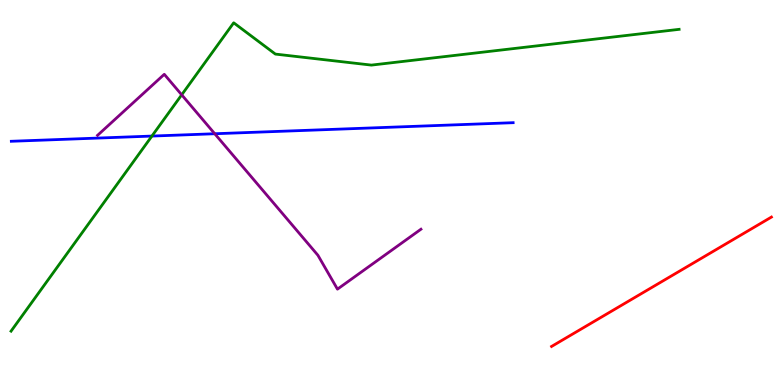[{'lines': ['blue', 'red'], 'intersections': []}, {'lines': ['green', 'red'], 'intersections': []}, {'lines': ['purple', 'red'], 'intersections': []}, {'lines': ['blue', 'green'], 'intersections': [{'x': 1.96, 'y': 6.47}]}, {'lines': ['blue', 'purple'], 'intersections': [{'x': 2.77, 'y': 6.53}]}, {'lines': ['green', 'purple'], 'intersections': [{'x': 2.34, 'y': 7.54}]}]